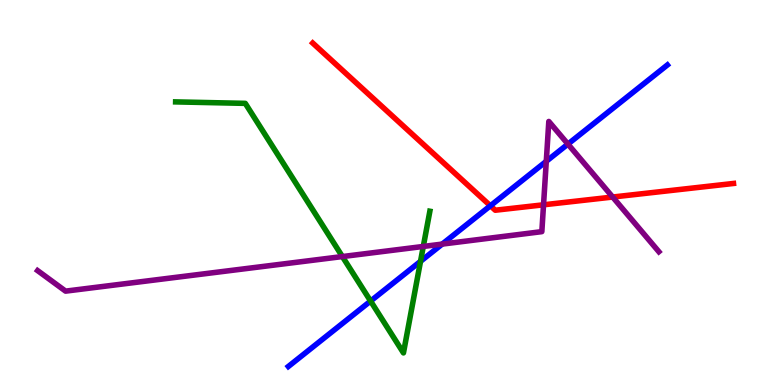[{'lines': ['blue', 'red'], 'intersections': [{'x': 6.33, 'y': 4.66}]}, {'lines': ['green', 'red'], 'intersections': []}, {'lines': ['purple', 'red'], 'intersections': [{'x': 7.01, 'y': 4.68}, {'x': 7.91, 'y': 4.88}]}, {'lines': ['blue', 'green'], 'intersections': [{'x': 4.78, 'y': 2.18}, {'x': 5.43, 'y': 3.21}]}, {'lines': ['blue', 'purple'], 'intersections': [{'x': 5.71, 'y': 3.66}, {'x': 7.05, 'y': 5.81}, {'x': 7.33, 'y': 6.26}]}, {'lines': ['green', 'purple'], 'intersections': [{'x': 4.42, 'y': 3.34}, {'x': 5.46, 'y': 3.6}]}]